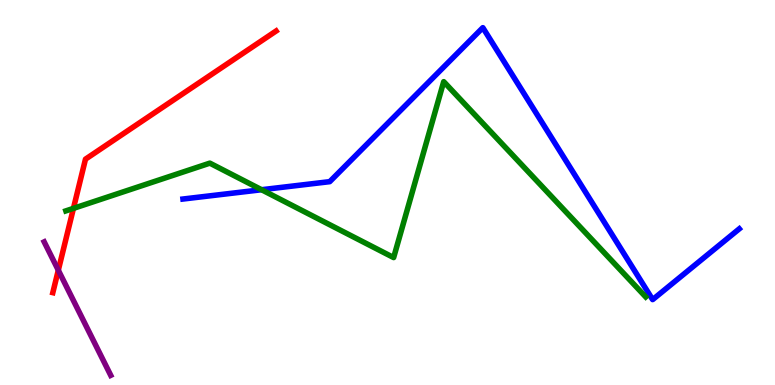[{'lines': ['blue', 'red'], 'intersections': []}, {'lines': ['green', 'red'], 'intersections': [{'x': 0.948, 'y': 4.59}]}, {'lines': ['purple', 'red'], 'intersections': [{'x': 0.752, 'y': 2.98}]}, {'lines': ['blue', 'green'], 'intersections': [{'x': 3.38, 'y': 5.07}]}, {'lines': ['blue', 'purple'], 'intersections': []}, {'lines': ['green', 'purple'], 'intersections': []}]